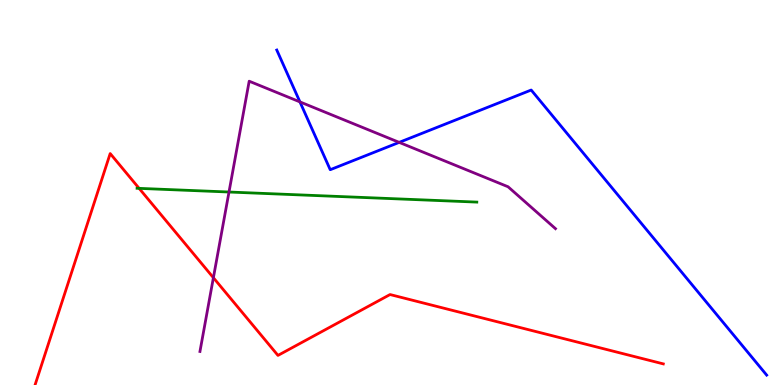[{'lines': ['blue', 'red'], 'intersections': []}, {'lines': ['green', 'red'], 'intersections': [{'x': 1.8, 'y': 5.11}]}, {'lines': ['purple', 'red'], 'intersections': [{'x': 2.75, 'y': 2.79}]}, {'lines': ['blue', 'green'], 'intersections': []}, {'lines': ['blue', 'purple'], 'intersections': [{'x': 3.87, 'y': 7.35}, {'x': 5.15, 'y': 6.3}]}, {'lines': ['green', 'purple'], 'intersections': [{'x': 2.95, 'y': 5.01}]}]